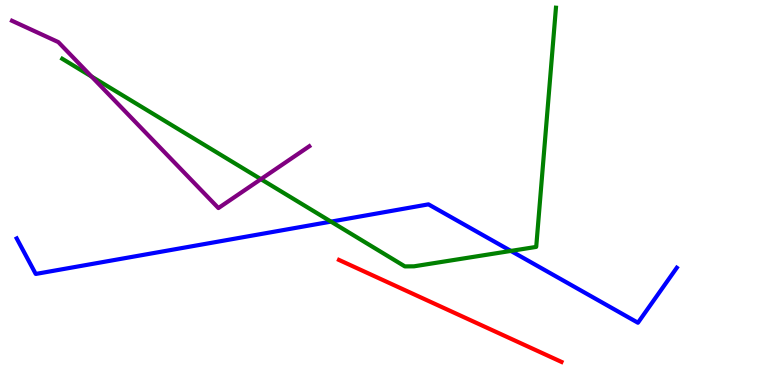[{'lines': ['blue', 'red'], 'intersections': []}, {'lines': ['green', 'red'], 'intersections': []}, {'lines': ['purple', 'red'], 'intersections': []}, {'lines': ['blue', 'green'], 'intersections': [{'x': 4.27, 'y': 4.24}, {'x': 6.59, 'y': 3.48}]}, {'lines': ['blue', 'purple'], 'intersections': []}, {'lines': ['green', 'purple'], 'intersections': [{'x': 1.18, 'y': 8.01}, {'x': 3.37, 'y': 5.35}]}]